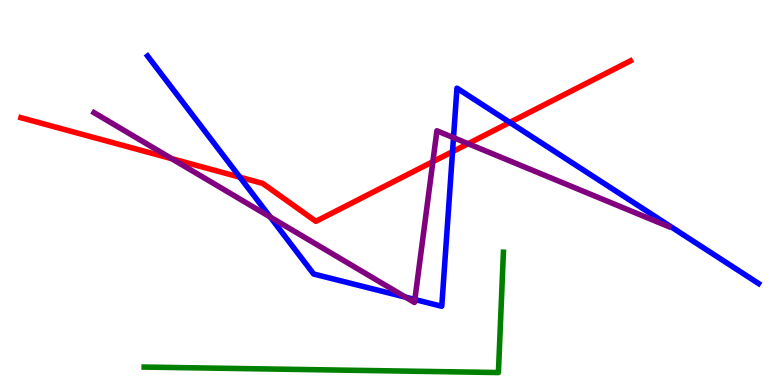[{'lines': ['blue', 'red'], 'intersections': [{'x': 3.1, 'y': 5.4}, {'x': 5.84, 'y': 6.06}, {'x': 6.58, 'y': 6.82}]}, {'lines': ['green', 'red'], 'intersections': []}, {'lines': ['purple', 'red'], 'intersections': [{'x': 2.22, 'y': 5.88}, {'x': 5.59, 'y': 5.8}, {'x': 6.04, 'y': 6.27}]}, {'lines': ['blue', 'green'], 'intersections': []}, {'lines': ['blue', 'purple'], 'intersections': [{'x': 3.49, 'y': 4.36}, {'x': 5.23, 'y': 2.28}, {'x': 5.35, 'y': 2.22}, {'x': 5.85, 'y': 6.42}]}, {'lines': ['green', 'purple'], 'intersections': []}]